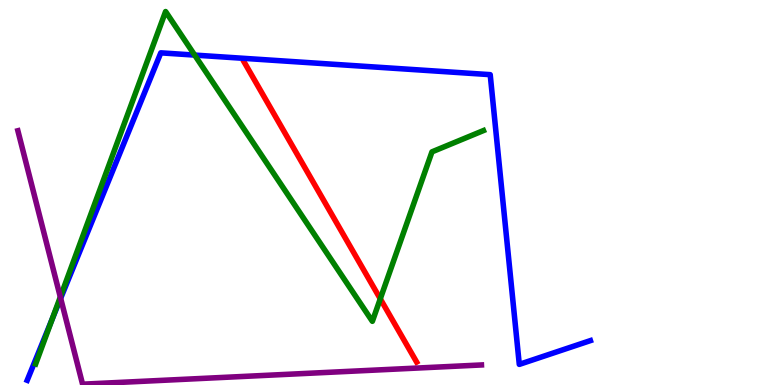[{'lines': ['blue', 'red'], 'intersections': []}, {'lines': ['green', 'red'], 'intersections': [{'x': 4.91, 'y': 2.24}]}, {'lines': ['purple', 'red'], 'intersections': []}, {'lines': ['blue', 'green'], 'intersections': [{'x': 0.675, 'y': 1.72}, {'x': 2.51, 'y': 8.57}]}, {'lines': ['blue', 'purple'], 'intersections': [{'x': 0.783, 'y': 2.25}]}, {'lines': ['green', 'purple'], 'intersections': [{'x': 0.778, 'y': 2.28}]}]